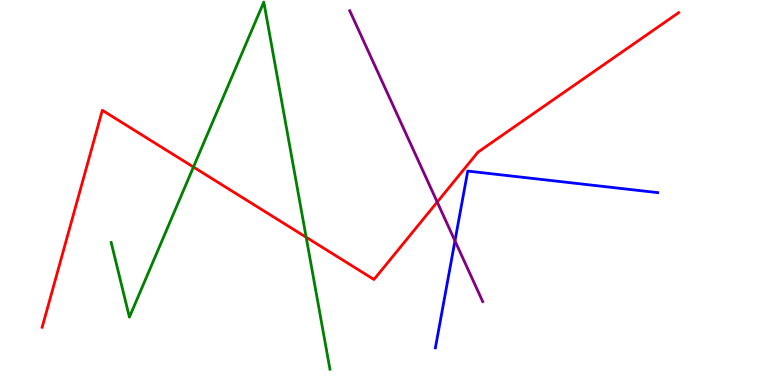[{'lines': ['blue', 'red'], 'intersections': []}, {'lines': ['green', 'red'], 'intersections': [{'x': 2.5, 'y': 5.66}, {'x': 3.95, 'y': 3.84}]}, {'lines': ['purple', 'red'], 'intersections': [{'x': 5.64, 'y': 4.75}]}, {'lines': ['blue', 'green'], 'intersections': []}, {'lines': ['blue', 'purple'], 'intersections': [{'x': 5.87, 'y': 3.74}]}, {'lines': ['green', 'purple'], 'intersections': []}]